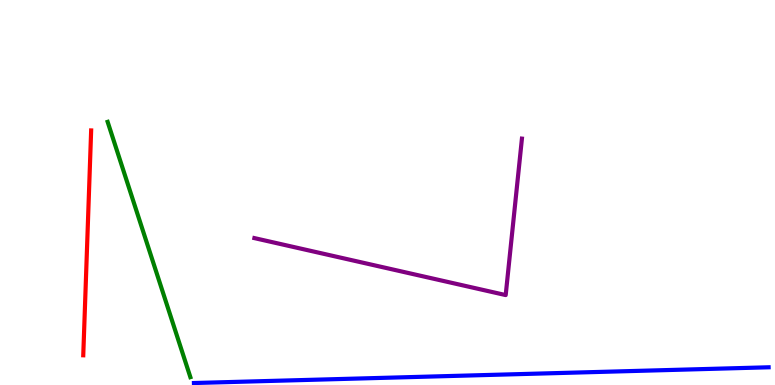[{'lines': ['blue', 'red'], 'intersections': []}, {'lines': ['green', 'red'], 'intersections': []}, {'lines': ['purple', 'red'], 'intersections': []}, {'lines': ['blue', 'green'], 'intersections': []}, {'lines': ['blue', 'purple'], 'intersections': []}, {'lines': ['green', 'purple'], 'intersections': []}]